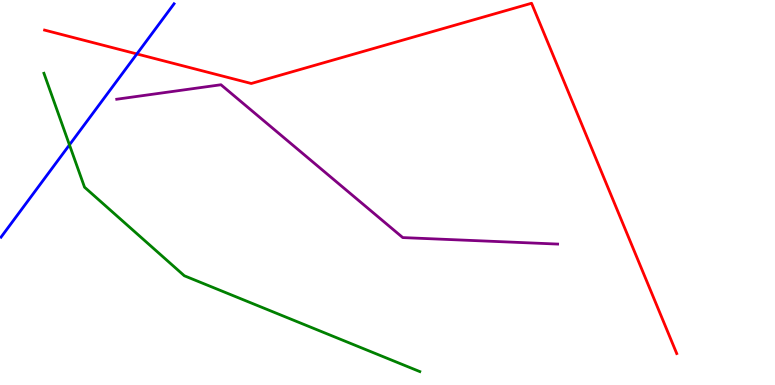[{'lines': ['blue', 'red'], 'intersections': [{'x': 1.77, 'y': 8.6}]}, {'lines': ['green', 'red'], 'intersections': []}, {'lines': ['purple', 'red'], 'intersections': []}, {'lines': ['blue', 'green'], 'intersections': [{'x': 0.896, 'y': 6.24}]}, {'lines': ['blue', 'purple'], 'intersections': []}, {'lines': ['green', 'purple'], 'intersections': []}]